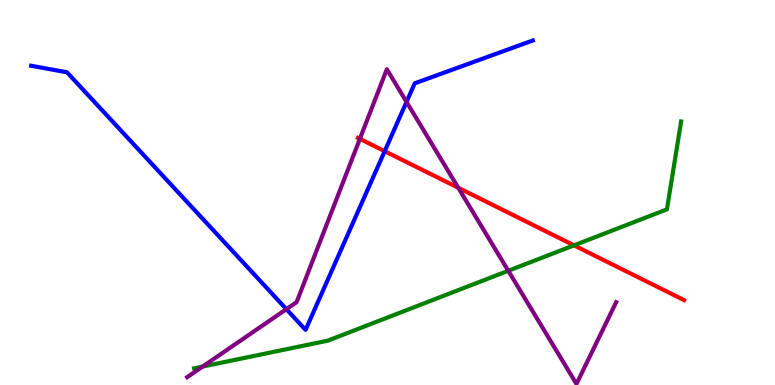[{'lines': ['blue', 'red'], 'intersections': [{'x': 4.96, 'y': 6.07}]}, {'lines': ['green', 'red'], 'intersections': [{'x': 7.41, 'y': 3.63}]}, {'lines': ['purple', 'red'], 'intersections': [{'x': 4.64, 'y': 6.39}, {'x': 5.91, 'y': 5.12}]}, {'lines': ['blue', 'green'], 'intersections': []}, {'lines': ['blue', 'purple'], 'intersections': [{'x': 3.7, 'y': 1.97}, {'x': 5.25, 'y': 7.35}]}, {'lines': ['green', 'purple'], 'intersections': [{'x': 2.62, 'y': 0.479}, {'x': 6.56, 'y': 2.97}]}]